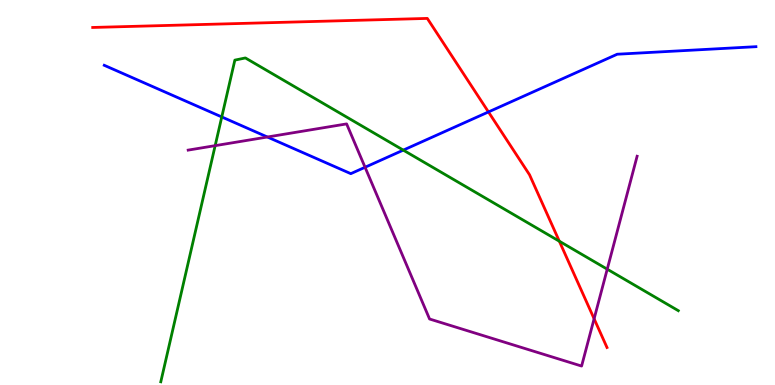[{'lines': ['blue', 'red'], 'intersections': [{'x': 6.3, 'y': 7.09}]}, {'lines': ['green', 'red'], 'intersections': [{'x': 7.22, 'y': 3.73}]}, {'lines': ['purple', 'red'], 'intersections': [{'x': 7.67, 'y': 1.72}]}, {'lines': ['blue', 'green'], 'intersections': [{'x': 2.86, 'y': 6.96}, {'x': 5.2, 'y': 6.1}]}, {'lines': ['blue', 'purple'], 'intersections': [{'x': 3.45, 'y': 6.44}, {'x': 4.71, 'y': 5.66}]}, {'lines': ['green', 'purple'], 'intersections': [{'x': 2.78, 'y': 6.22}, {'x': 7.84, 'y': 3.01}]}]